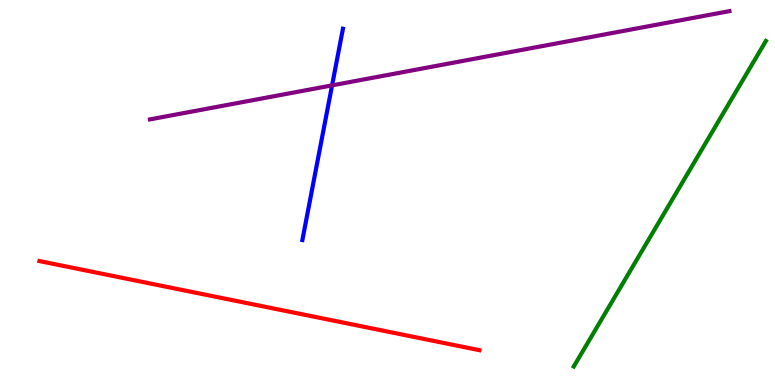[{'lines': ['blue', 'red'], 'intersections': []}, {'lines': ['green', 'red'], 'intersections': []}, {'lines': ['purple', 'red'], 'intersections': []}, {'lines': ['blue', 'green'], 'intersections': []}, {'lines': ['blue', 'purple'], 'intersections': [{'x': 4.28, 'y': 7.78}]}, {'lines': ['green', 'purple'], 'intersections': []}]